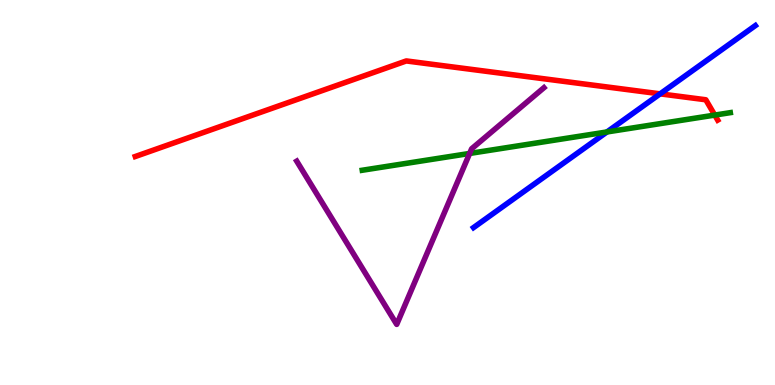[{'lines': ['blue', 'red'], 'intersections': [{'x': 8.52, 'y': 7.56}]}, {'lines': ['green', 'red'], 'intersections': [{'x': 9.22, 'y': 7.01}]}, {'lines': ['purple', 'red'], 'intersections': []}, {'lines': ['blue', 'green'], 'intersections': [{'x': 7.83, 'y': 6.57}]}, {'lines': ['blue', 'purple'], 'intersections': []}, {'lines': ['green', 'purple'], 'intersections': [{'x': 6.06, 'y': 6.01}]}]